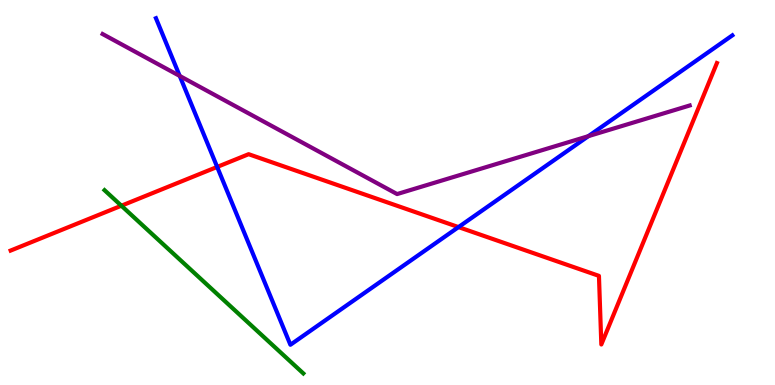[{'lines': ['blue', 'red'], 'intersections': [{'x': 2.8, 'y': 5.66}, {'x': 5.92, 'y': 4.1}]}, {'lines': ['green', 'red'], 'intersections': [{'x': 1.57, 'y': 4.66}]}, {'lines': ['purple', 'red'], 'intersections': []}, {'lines': ['blue', 'green'], 'intersections': []}, {'lines': ['blue', 'purple'], 'intersections': [{'x': 2.32, 'y': 8.03}, {'x': 7.59, 'y': 6.46}]}, {'lines': ['green', 'purple'], 'intersections': []}]